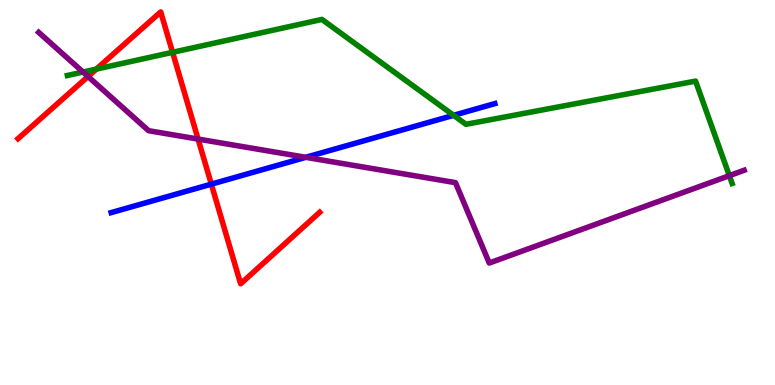[{'lines': ['blue', 'red'], 'intersections': [{'x': 2.73, 'y': 5.22}]}, {'lines': ['green', 'red'], 'intersections': [{'x': 1.24, 'y': 8.21}, {'x': 2.23, 'y': 8.64}]}, {'lines': ['purple', 'red'], 'intersections': [{'x': 1.14, 'y': 8.01}, {'x': 2.56, 'y': 6.39}]}, {'lines': ['blue', 'green'], 'intersections': [{'x': 5.85, 'y': 7.0}]}, {'lines': ['blue', 'purple'], 'intersections': [{'x': 3.95, 'y': 5.91}]}, {'lines': ['green', 'purple'], 'intersections': [{'x': 1.07, 'y': 8.13}, {'x': 9.41, 'y': 5.44}]}]